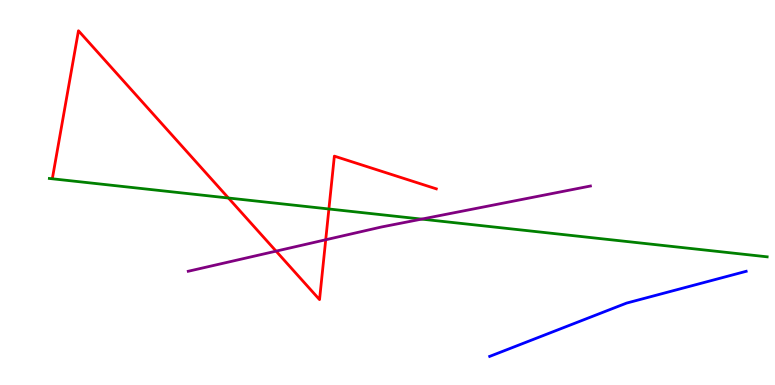[{'lines': ['blue', 'red'], 'intersections': []}, {'lines': ['green', 'red'], 'intersections': [{'x': 2.95, 'y': 4.86}, {'x': 4.24, 'y': 4.57}]}, {'lines': ['purple', 'red'], 'intersections': [{'x': 3.56, 'y': 3.48}, {'x': 4.2, 'y': 3.77}]}, {'lines': ['blue', 'green'], 'intersections': []}, {'lines': ['blue', 'purple'], 'intersections': []}, {'lines': ['green', 'purple'], 'intersections': [{'x': 5.44, 'y': 4.31}]}]